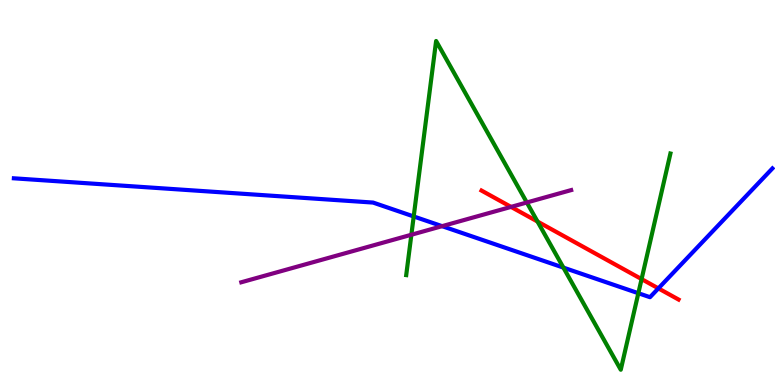[{'lines': ['blue', 'red'], 'intersections': [{'x': 8.5, 'y': 2.51}]}, {'lines': ['green', 'red'], 'intersections': [{'x': 6.94, 'y': 4.25}, {'x': 8.28, 'y': 2.75}]}, {'lines': ['purple', 'red'], 'intersections': [{'x': 6.59, 'y': 4.63}]}, {'lines': ['blue', 'green'], 'intersections': [{'x': 5.34, 'y': 4.38}, {'x': 7.27, 'y': 3.05}, {'x': 8.24, 'y': 2.38}]}, {'lines': ['blue', 'purple'], 'intersections': [{'x': 5.7, 'y': 4.13}]}, {'lines': ['green', 'purple'], 'intersections': [{'x': 5.31, 'y': 3.9}, {'x': 6.8, 'y': 4.74}]}]